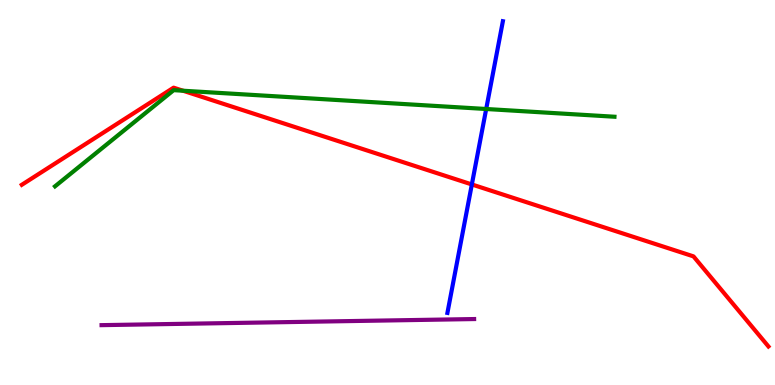[{'lines': ['blue', 'red'], 'intersections': [{'x': 6.09, 'y': 5.21}]}, {'lines': ['green', 'red'], 'intersections': [{'x': 2.36, 'y': 7.64}]}, {'lines': ['purple', 'red'], 'intersections': []}, {'lines': ['blue', 'green'], 'intersections': [{'x': 6.27, 'y': 7.17}]}, {'lines': ['blue', 'purple'], 'intersections': []}, {'lines': ['green', 'purple'], 'intersections': []}]